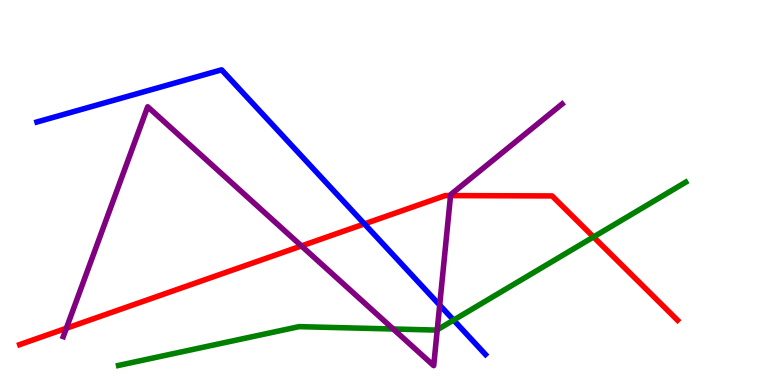[{'lines': ['blue', 'red'], 'intersections': [{'x': 4.7, 'y': 4.18}]}, {'lines': ['green', 'red'], 'intersections': [{'x': 7.66, 'y': 3.85}]}, {'lines': ['purple', 'red'], 'intersections': [{'x': 0.856, 'y': 1.47}, {'x': 3.89, 'y': 3.61}, {'x': 5.81, 'y': 4.92}]}, {'lines': ['blue', 'green'], 'intersections': [{'x': 5.85, 'y': 1.69}]}, {'lines': ['blue', 'purple'], 'intersections': [{'x': 5.67, 'y': 2.08}]}, {'lines': ['green', 'purple'], 'intersections': [{'x': 5.07, 'y': 1.45}, {'x': 5.64, 'y': 1.43}]}]